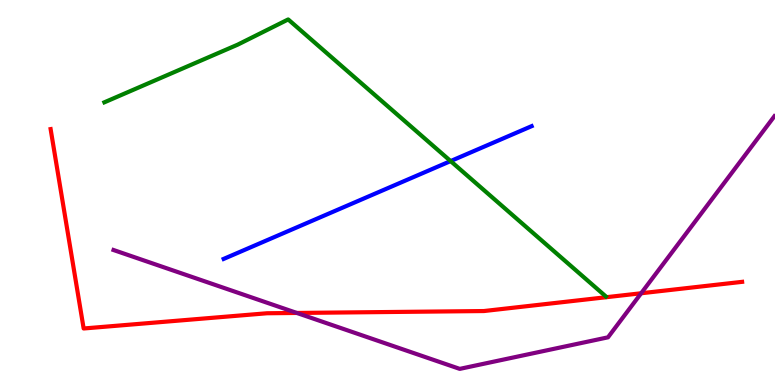[{'lines': ['blue', 'red'], 'intersections': []}, {'lines': ['green', 'red'], 'intersections': []}, {'lines': ['purple', 'red'], 'intersections': [{'x': 3.83, 'y': 1.87}, {'x': 8.27, 'y': 2.38}]}, {'lines': ['blue', 'green'], 'intersections': [{'x': 5.81, 'y': 5.82}]}, {'lines': ['blue', 'purple'], 'intersections': []}, {'lines': ['green', 'purple'], 'intersections': []}]